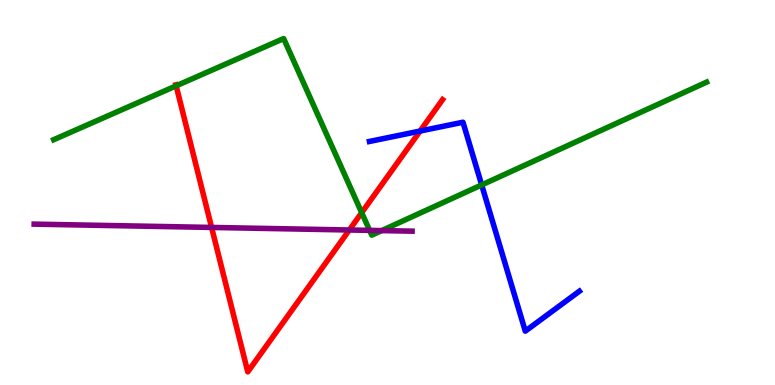[{'lines': ['blue', 'red'], 'intersections': [{'x': 5.42, 'y': 6.6}]}, {'lines': ['green', 'red'], 'intersections': [{'x': 2.27, 'y': 7.77}, {'x': 4.67, 'y': 4.48}]}, {'lines': ['purple', 'red'], 'intersections': [{'x': 2.73, 'y': 4.09}, {'x': 4.51, 'y': 4.03}]}, {'lines': ['blue', 'green'], 'intersections': [{'x': 6.22, 'y': 5.2}]}, {'lines': ['blue', 'purple'], 'intersections': []}, {'lines': ['green', 'purple'], 'intersections': [{'x': 4.77, 'y': 4.02}, {'x': 4.93, 'y': 4.01}]}]